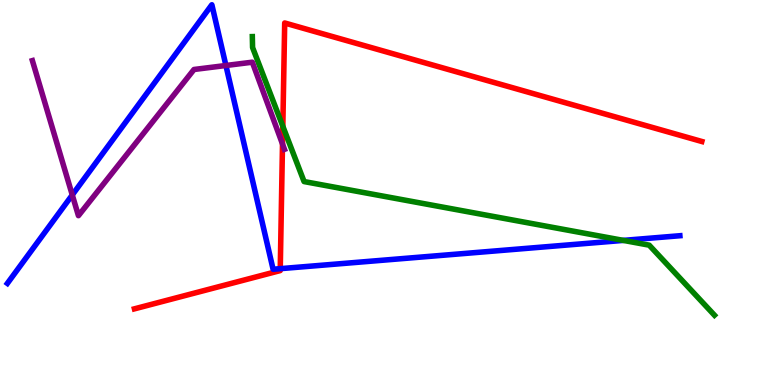[{'lines': ['blue', 'red'], 'intersections': [{'x': 3.62, 'y': 3.02}]}, {'lines': ['green', 'red'], 'intersections': [{'x': 3.65, 'y': 6.72}]}, {'lines': ['purple', 'red'], 'intersections': [{'x': 3.65, 'y': 6.26}]}, {'lines': ['blue', 'green'], 'intersections': [{'x': 8.04, 'y': 3.76}]}, {'lines': ['blue', 'purple'], 'intersections': [{'x': 0.933, 'y': 4.94}, {'x': 2.92, 'y': 8.3}]}, {'lines': ['green', 'purple'], 'intersections': []}]